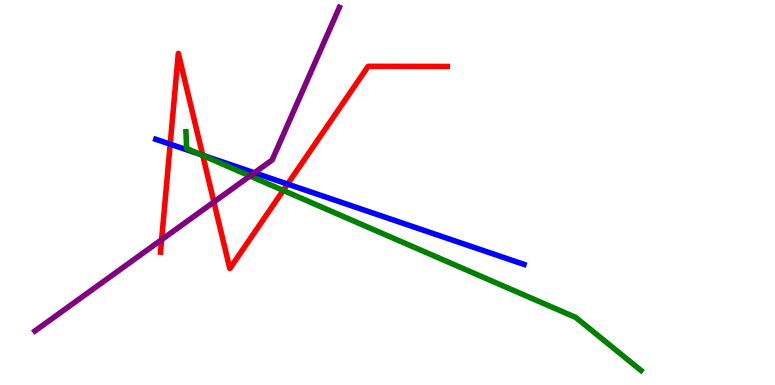[{'lines': ['blue', 'red'], 'intersections': [{'x': 2.2, 'y': 6.26}, {'x': 2.62, 'y': 5.97}, {'x': 3.71, 'y': 5.22}]}, {'lines': ['green', 'red'], 'intersections': [{'x': 2.62, 'y': 5.96}, {'x': 3.65, 'y': 5.05}]}, {'lines': ['purple', 'red'], 'intersections': [{'x': 2.09, 'y': 3.78}, {'x': 2.76, 'y': 4.75}]}, {'lines': ['blue', 'green'], 'intersections': [{'x': 2.58, 'y': 5.99}]}, {'lines': ['blue', 'purple'], 'intersections': [{'x': 3.28, 'y': 5.51}]}, {'lines': ['green', 'purple'], 'intersections': [{'x': 3.23, 'y': 5.43}]}]